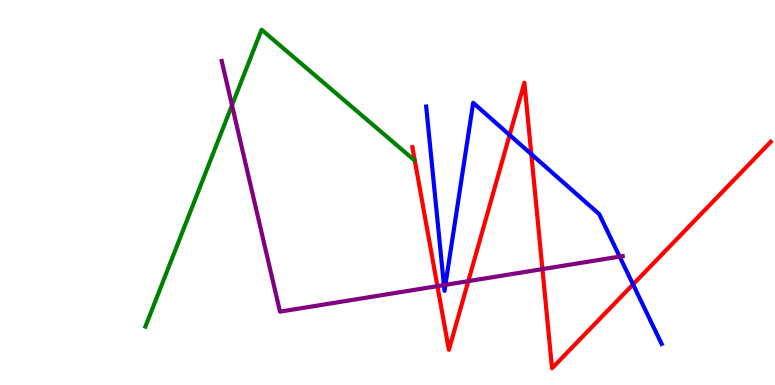[{'lines': ['blue', 'red'], 'intersections': [{'x': 6.58, 'y': 6.49}, {'x': 6.86, 'y': 6.0}, {'x': 8.17, 'y': 2.61}]}, {'lines': ['green', 'red'], 'intersections': []}, {'lines': ['purple', 'red'], 'intersections': [{'x': 5.64, 'y': 2.57}, {'x': 6.04, 'y': 2.7}, {'x': 7.0, 'y': 3.01}]}, {'lines': ['blue', 'green'], 'intersections': []}, {'lines': ['blue', 'purple'], 'intersections': [{'x': 5.73, 'y': 2.6}, {'x': 5.75, 'y': 2.6}, {'x': 8.0, 'y': 3.33}]}, {'lines': ['green', 'purple'], 'intersections': [{'x': 2.99, 'y': 7.27}]}]